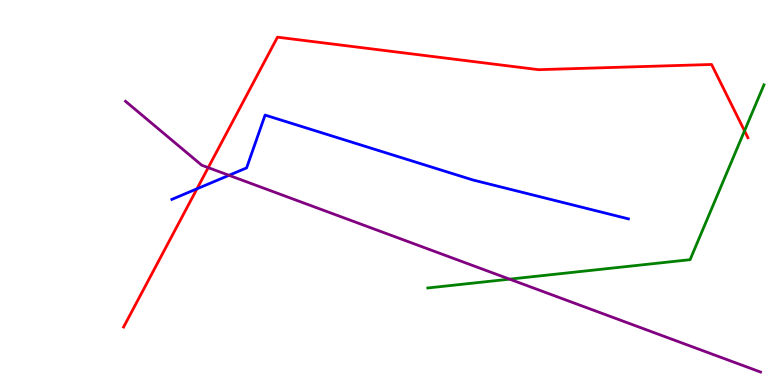[{'lines': ['blue', 'red'], 'intersections': [{'x': 2.54, 'y': 5.1}]}, {'lines': ['green', 'red'], 'intersections': [{'x': 9.61, 'y': 6.6}]}, {'lines': ['purple', 'red'], 'intersections': [{'x': 2.69, 'y': 5.65}]}, {'lines': ['blue', 'green'], 'intersections': []}, {'lines': ['blue', 'purple'], 'intersections': [{'x': 2.95, 'y': 5.45}]}, {'lines': ['green', 'purple'], 'intersections': [{'x': 6.58, 'y': 2.75}]}]